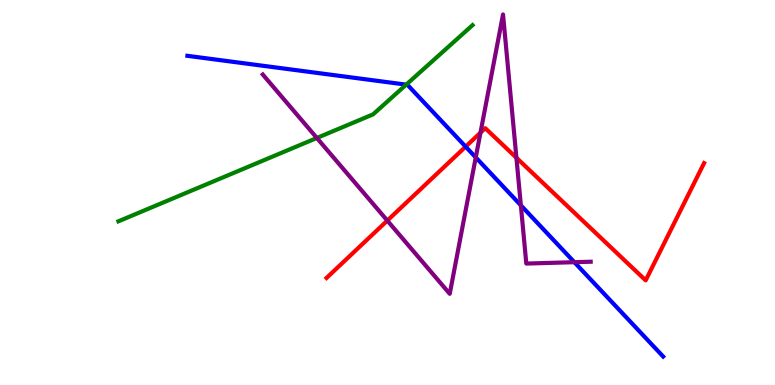[{'lines': ['blue', 'red'], 'intersections': [{'x': 6.01, 'y': 6.19}]}, {'lines': ['green', 'red'], 'intersections': []}, {'lines': ['purple', 'red'], 'intersections': [{'x': 5.0, 'y': 4.27}, {'x': 6.2, 'y': 6.55}, {'x': 6.66, 'y': 5.9}]}, {'lines': ['blue', 'green'], 'intersections': [{'x': 5.24, 'y': 7.8}]}, {'lines': ['blue', 'purple'], 'intersections': [{'x': 6.14, 'y': 5.91}, {'x': 6.72, 'y': 4.67}, {'x': 7.41, 'y': 3.19}]}, {'lines': ['green', 'purple'], 'intersections': [{'x': 4.09, 'y': 6.42}]}]